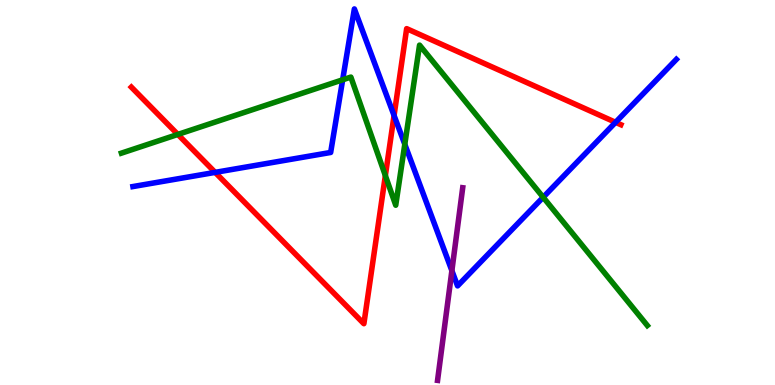[{'lines': ['blue', 'red'], 'intersections': [{'x': 2.78, 'y': 5.52}, {'x': 5.08, 'y': 7.0}, {'x': 7.94, 'y': 6.82}]}, {'lines': ['green', 'red'], 'intersections': [{'x': 2.29, 'y': 6.51}, {'x': 4.97, 'y': 5.44}]}, {'lines': ['purple', 'red'], 'intersections': []}, {'lines': ['blue', 'green'], 'intersections': [{'x': 4.42, 'y': 7.93}, {'x': 5.22, 'y': 6.25}, {'x': 7.01, 'y': 4.88}]}, {'lines': ['blue', 'purple'], 'intersections': [{'x': 5.83, 'y': 2.97}]}, {'lines': ['green', 'purple'], 'intersections': []}]